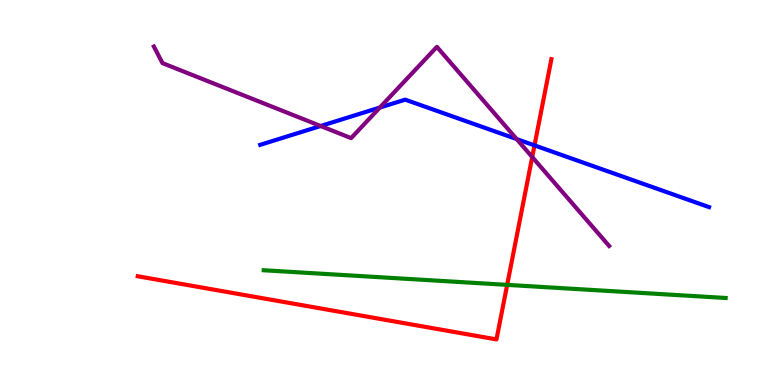[{'lines': ['blue', 'red'], 'intersections': [{'x': 6.9, 'y': 6.22}]}, {'lines': ['green', 'red'], 'intersections': [{'x': 6.54, 'y': 2.6}]}, {'lines': ['purple', 'red'], 'intersections': [{'x': 6.87, 'y': 5.92}]}, {'lines': ['blue', 'green'], 'intersections': []}, {'lines': ['blue', 'purple'], 'intersections': [{'x': 4.14, 'y': 6.73}, {'x': 4.9, 'y': 7.21}, {'x': 6.67, 'y': 6.39}]}, {'lines': ['green', 'purple'], 'intersections': []}]